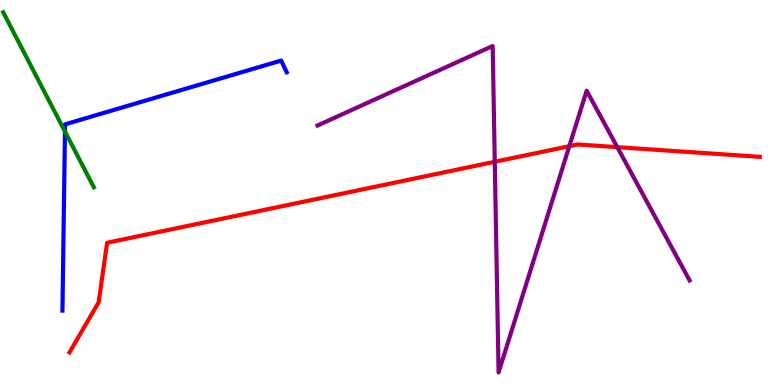[{'lines': ['blue', 'red'], 'intersections': []}, {'lines': ['green', 'red'], 'intersections': []}, {'lines': ['purple', 'red'], 'intersections': [{'x': 6.38, 'y': 5.8}, {'x': 7.35, 'y': 6.2}, {'x': 7.97, 'y': 6.18}]}, {'lines': ['blue', 'green'], 'intersections': [{'x': 0.838, 'y': 6.58}]}, {'lines': ['blue', 'purple'], 'intersections': []}, {'lines': ['green', 'purple'], 'intersections': []}]